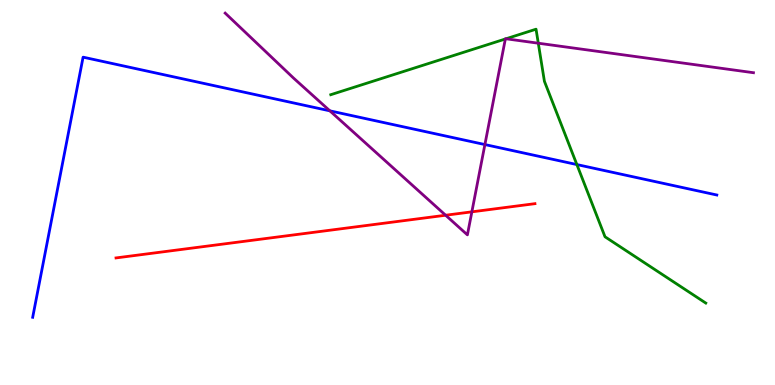[{'lines': ['blue', 'red'], 'intersections': []}, {'lines': ['green', 'red'], 'intersections': []}, {'lines': ['purple', 'red'], 'intersections': [{'x': 5.75, 'y': 4.41}, {'x': 6.09, 'y': 4.5}]}, {'lines': ['blue', 'green'], 'intersections': [{'x': 7.44, 'y': 5.73}]}, {'lines': ['blue', 'purple'], 'intersections': [{'x': 4.26, 'y': 7.12}, {'x': 6.26, 'y': 6.25}]}, {'lines': ['green', 'purple'], 'intersections': [{'x': 6.52, 'y': 8.99}, {'x': 6.53, 'y': 8.99}, {'x': 6.95, 'y': 8.88}]}]